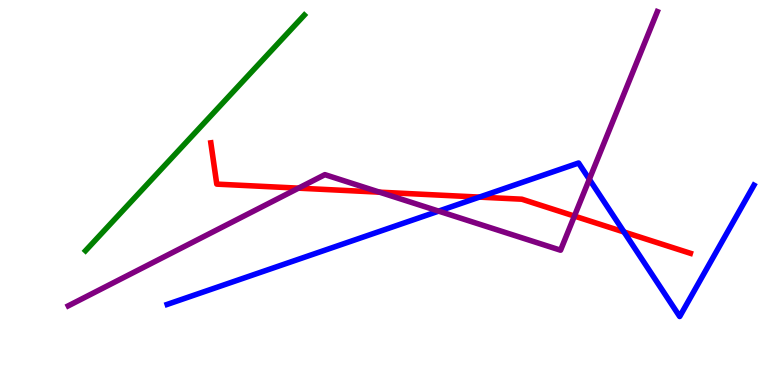[{'lines': ['blue', 'red'], 'intersections': [{'x': 6.19, 'y': 4.88}, {'x': 8.05, 'y': 3.97}]}, {'lines': ['green', 'red'], 'intersections': []}, {'lines': ['purple', 'red'], 'intersections': [{'x': 3.85, 'y': 5.11}, {'x': 4.9, 'y': 5.01}, {'x': 7.41, 'y': 4.39}]}, {'lines': ['blue', 'green'], 'intersections': []}, {'lines': ['blue', 'purple'], 'intersections': [{'x': 5.66, 'y': 4.52}, {'x': 7.6, 'y': 5.34}]}, {'lines': ['green', 'purple'], 'intersections': []}]